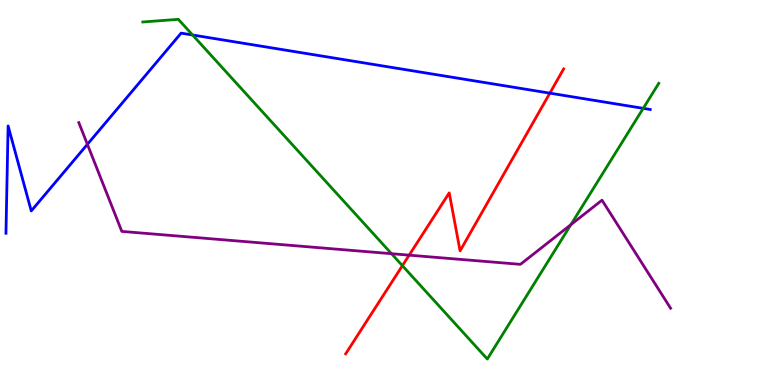[{'lines': ['blue', 'red'], 'intersections': [{'x': 7.09, 'y': 7.58}]}, {'lines': ['green', 'red'], 'intersections': [{'x': 5.19, 'y': 3.1}]}, {'lines': ['purple', 'red'], 'intersections': [{'x': 5.28, 'y': 3.37}]}, {'lines': ['blue', 'green'], 'intersections': [{'x': 2.48, 'y': 9.09}, {'x': 8.3, 'y': 7.19}]}, {'lines': ['blue', 'purple'], 'intersections': [{'x': 1.13, 'y': 6.25}]}, {'lines': ['green', 'purple'], 'intersections': [{'x': 5.05, 'y': 3.41}, {'x': 7.37, 'y': 4.16}]}]